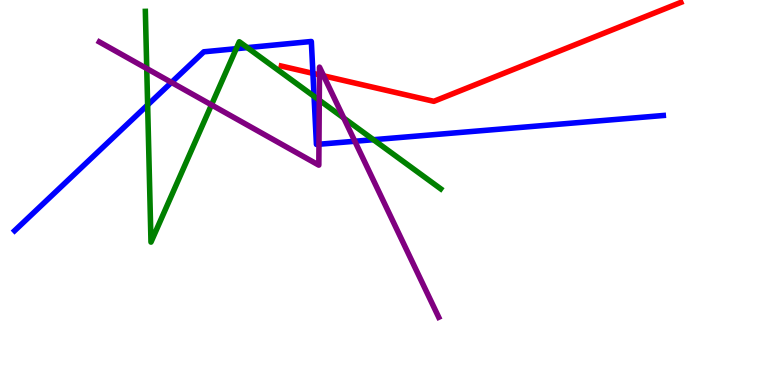[{'lines': ['blue', 'red'], 'intersections': [{'x': 4.04, 'y': 8.09}]}, {'lines': ['green', 'red'], 'intersections': []}, {'lines': ['purple', 'red'], 'intersections': [{'x': 4.12, 'y': 8.06}, {'x': 4.18, 'y': 8.03}]}, {'lines': ['blue', 'green'], 'intersections': [{'x': 1.9, 'y': 7.27}, {'x': 3.05, 'y': 8.74}, {'x': 3.19, 'y': 8.76}, {'x': 4.05, 'y': 7.5}, {'x': 4.82, 'y': 6.37}]}, {'lines': ['blue', 'purple'], 'intersections': [{'x': 2.21, 'y': 7.86}, {'x': 4.12, 'y': 6.25}, {'x': 4.58, 'y': 6.33}]}, {'lines': ['green', 'purple'], 'intersections': [{'x': 1.89, 'y': 8.22}, {'x': 2.73, 'y': 7.28}, {'x': 4.12, 'y': 7.4}, {'x': 4.44, 'y': 6.93}]}]